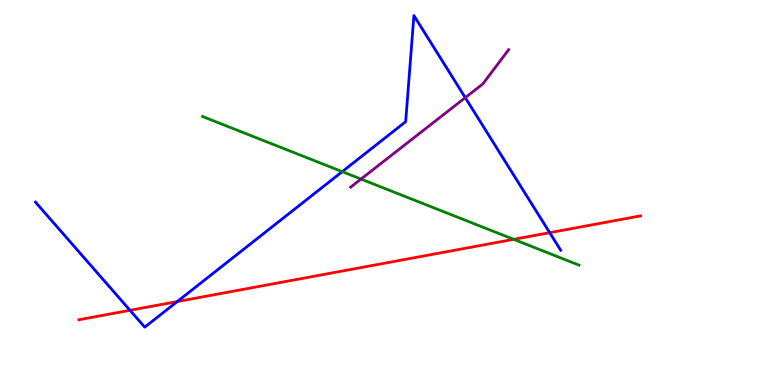[{'lines': ['blue', 'red'], 'intersections': [{'x': 1.68, 'y': 1.94}, {'x': 2.29, 'y': 2.17}, {'x': 7.09, 'y': 3.96}]}, {'lines': ['green', 'red'], 'intersections': [{'x': 6.63, 'y': 3.78}]}, {'lines': ['purple', 'red'], 'intersections': []}, {'lines': ['blue', 'green'], 'intersections': [{'x': 4.42, 'y': 5.54}]}, {'lines': ['blue', 'purple'], 'intersections': [{'x': 6.0, 'y': 7.46}]}, {'lines': ['green', 'purple'], 'intersections': [{'x': 4.66, 'y': 5.35}]}]